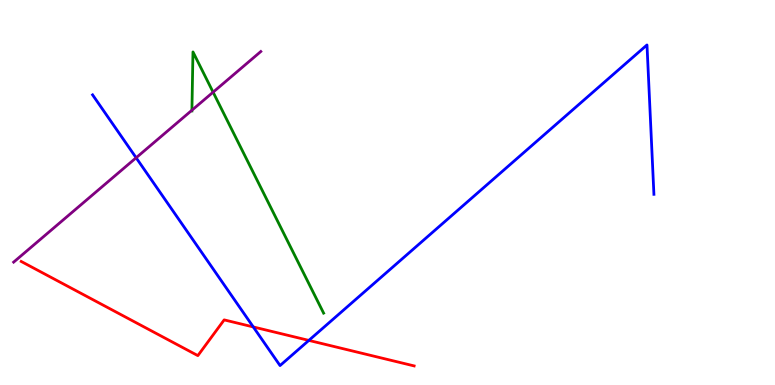[{'lines': ['blue', 'red'], 'intersections': [{'x': 3.27, 'y': 1.51}, {'x': 3.99, 'y': 1.16}]}, {'lines': ['green', 'red'], 'intersections': []}, {'lines': ['purple', 'red'], 'intersections': []}, {'lines': ['blue', 'green'], 'intersections': []}, {'lines': ['blue', 'purple'], 'intersections': [{'x': 1.76, 'y': 5.9}]}, {'lines': ['green', 'purple'], 'intersections': [{'x': 2.48, 'y': 7.14}, {'x': 2.75, 'y': 7.61}]}]